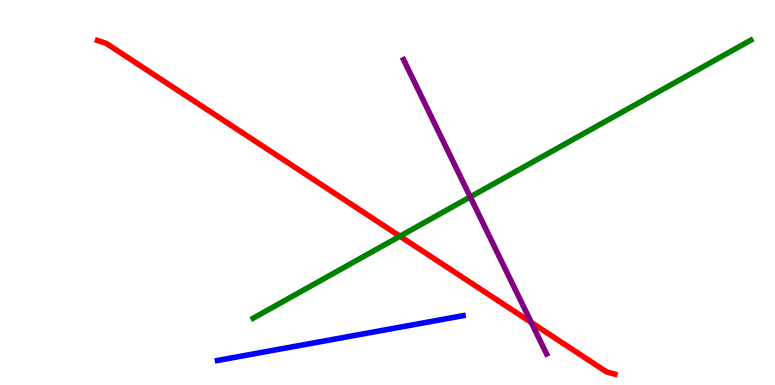[{'lines': ['blue', 'red'], 'intersections': []}, {'lines': ['green', 'red'], 'intersections': [{'x': 5.16, 'y': 3.86}]}, {'lines': ['purple', 'red'], 'intersections': [{'x': 6.86, 'y': 1.62}]}, {'lines': ['blue', 'green'], 'intersections': []}, {'lines': ['blue', 'purple'], 'intersections': []}, {'lines': ['green', 'purple'], 'intersections': [{'x': 6.07, 'y': 4.89}]}]